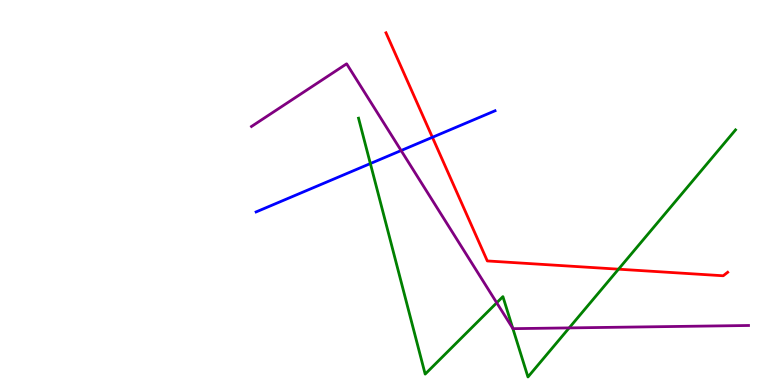[{'lines': ['blue', 'red'], 'intersections': [{'x': 5.58, 'y': 6.43}]}, {'lines': ['green', 'red'], 'intersections': [{'x': 7.98, 'y': 3.01}]}, {'lines': ['purple', 'red'], 'intersections': []}, {'lines': ['blue', 'green'], 'intersections': [{'x': 4.78, 'y': 5.75}]}, {'lines': ['blue', 'purple'], 'intersections': [{'x': 5.18, 'y': 6.09}]}, {'lines': ['green', 'purple'], 'intersections': [{'x': 6.41, 'y': 2.14}, {'x': 6.62, 'y': 1.47}, {'x': 7.34, 'y': 1.48}]}]